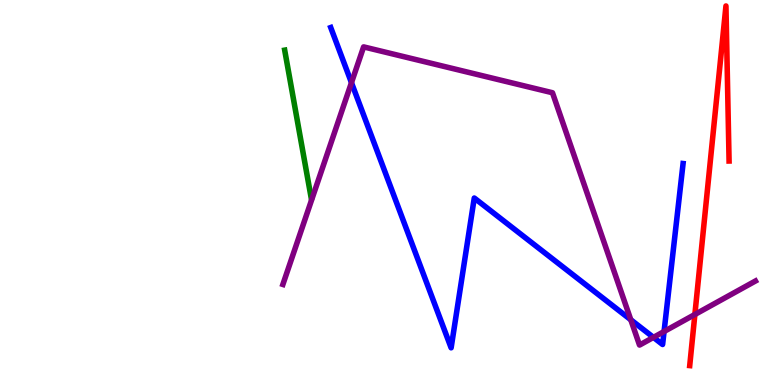[{'lines': ['blue', 'red'], 'intersections': []}, {'lines': ['green', 'red'], 'intersections': []}, {'lines': ['purple', 'red'], 'intersections': [{'x': 8.97, 'y': 1.83}]}, {'lines': ['blue', 'green'], 'intersections': []}, {'lines': ['blue', 'purple'], 'intersections': [{'x': 4.53, 'y': 7.85}, {'x': 8.14, 'y': 1.69}, {'x': 8.43, 'y': 1.24}, {'x': 8.57, 'y': 1.39}]}, {'lines': ['green', 'purple'], 'intersections': []}]